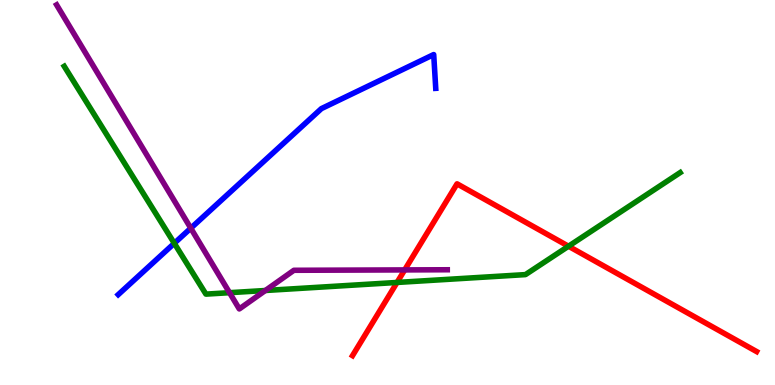[{'lines': ['blue', 'red'], 'intersections': []}, {'lines': ['green', 'red'], 'intersections': [{'x': 5.12, 'y': 2.66}, {'x': 7.34, 'y': 3.6}]}, {'lines': ['purple', 'red'], 'intersections': [{'x': 5.22, 'y': 2.99}]}, {'lines': ['blue', 'green'], 'intersections': [{'x': 2.25, 'y': 3.68}]}, {'lines': ['blue', 'purple'], 'intersections': [{'x': 2.46, 'y': 4.07}]}, {'lines': ['green', 'purple'], 'intersections': [{'x': 2.96, 'y': 2.4}, {'x': 3.42, 'y': 2.45}]}]